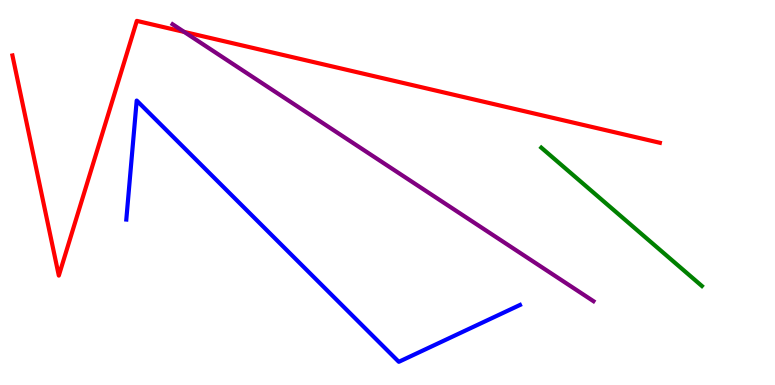[{'lines': ['blue', 'red'], 'intersections': []}, {'lines': ['green', 'red'], 'intersections': []}, {'lines': ['purple', 'red'], 'intersections': [{'x': 2.38, 'y': 9.17}]}, {'lines': ['blue', 'green'], 'intersections': []}, {'lines': ['blue', 'purple'], 'intersections': []}, {'lines': ['green', 'purple'], 'intersections': []}]